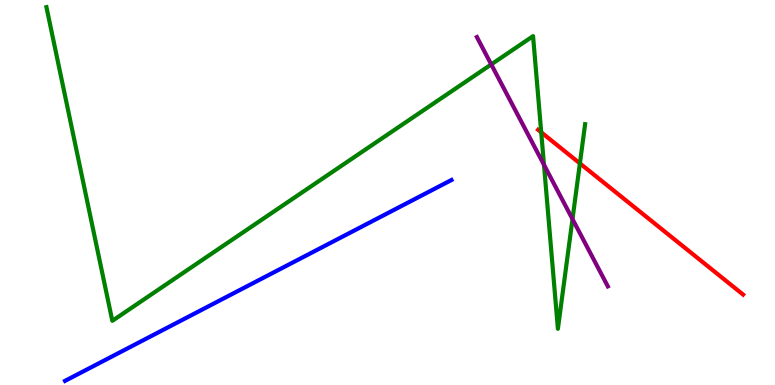[{'lines': ['blue', 'red'], 'intersections': []}, {'lines': ['green', 'red'], 'intersections': [{'x': 6.98, 'y': 6.56}, {'x': 7.48, 'y': 5.76}]}, {'lines': ['purple', 'red'], 'intersections': []}, {'lines': ['blue', 'green'], 'intersections': []}, {'lines': ['blue', 'purple'], 'intersections': []}, {'lines': ['green', 'purple'], 'intersections': [{'x': 6.34, 'y': 8.33}, {'x': 7.02, 'y': 5.72}, {'x': 7.39, 'y': 4.31}]}]